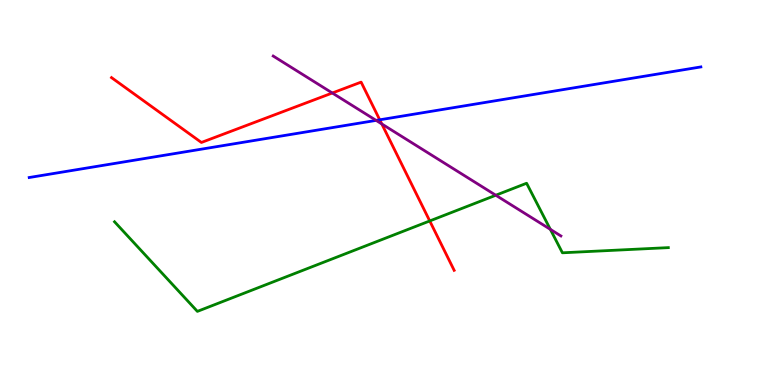[{'lines': ['blue', 'red'], 'intersections': [{'x': 4.9, 'y': 6.89}]}, {'lines': ['green', 'red'], 'intersections': [{'x': 5.55, 'y': 4.26}]}, {'lines': ['purple', 'red'], 'intersections': [{'x': 4.29, 'y': 7.58}, {'x': 4.93, 'y': 6.78}]}, {'lines': ['blue', 'green'], 'intersections': []}, {'lines': ['blue', 'purple'], 'intersections': [{'x': 4.85, 'y': 6.87}]}, {'lines': ['green', 'purple'], 'intersections': [{'x': 6.4, 'y': 4.93}, {'x': 7.1, 'y': 4.04}]}]